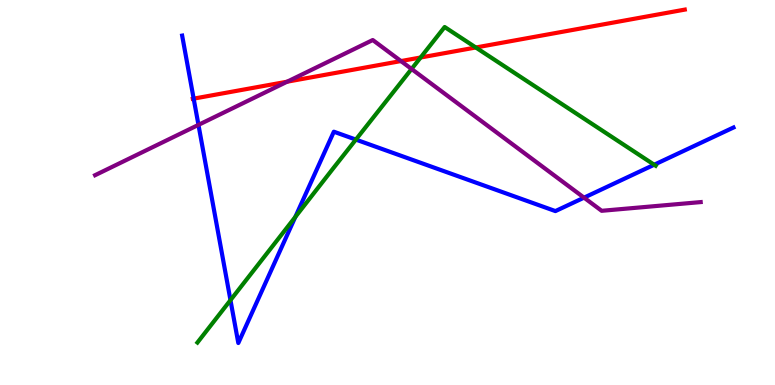[{'lines': ['blue', 'red'], 'intersections': [{'x': 2.5, 'y': 7.44}]}, {'lines': ['green', 'red'], 'intersections': [{'x': 5.43, 'y': 8.51}, {'x': 6.14, 'y': 8.77}]}, {'lines': ['purple', 'red'], 'intersections': [{'x': 3.71, 'y': 7.88}, {'x': 5.17, 'y': 8.41}]}, {'lines': ['blue', 'green'], 'intersections': [{'x': 2.97, 'y': 2.2}, {'x': 3.81, 'y': 4.36}, {'x': 4.59, 'y': 6.37}, {'x': 8.44, 'y': 5.72}]}, {'lines': ['blue', 'purple'], 'intersections': [{'x': 2.56, 'y': 6.76}, {'x': 7.54, 'y': 4.87}]}, {'lines': ['green', 'purple'], 'intersections': [{'x': 5.31, 'y': 8.21}]}]